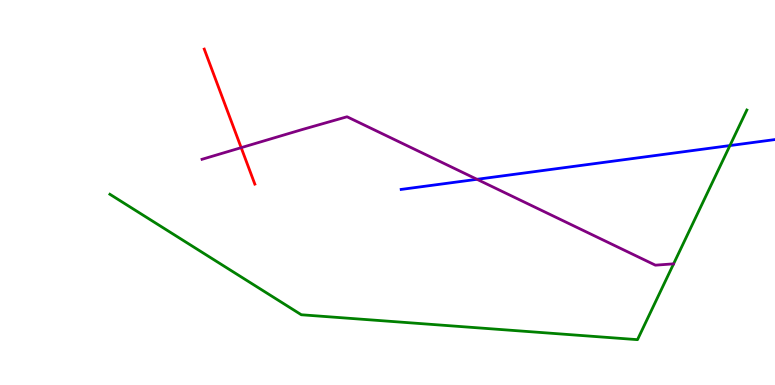[{'lines': ['blue', 'red'], 'intersections': []}, {'lines': ['green', 'red'], 'intersections': []}, {'lines': ['purple', 'red'], 'intersections': [{'x': 3.11, 'y': 6.16}]}, {'lines': ['blue', 'green'], 'intersections': [{'x': 9.42, 'y': 6.22}]}, {'lines': ['blue', 'purple'], 'intersections': [{'x': 6.15, 'y': 5.34}]}, {'lines': ['green', 'purple'], 'intersections': []}]